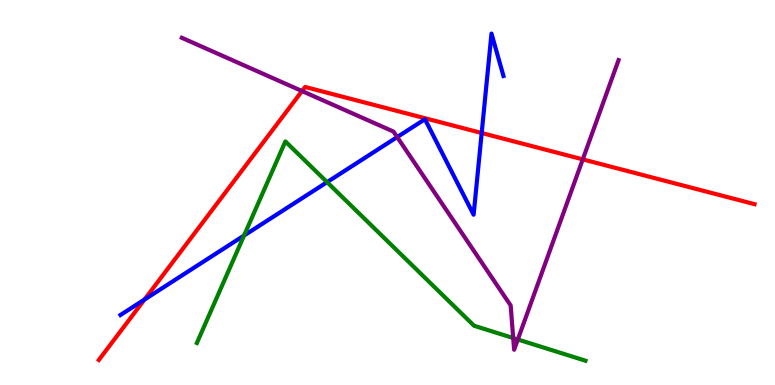[{'lines': ['blue', 'red'], 'intersections': [{'x': 1.86, 'y': 2.22}, {'x': 6.22, 'y': 6.55}]}, {'lines': ['green', 'red'], 'intersections': []}, {'lines': ['purple', 'red'], 'intersections': [{'x': 3.9, 'y': 7.64}, {'x': 7.52, 'y': 5.86}]}, {'lines': ['blue', 'green'], 'intersections': [{'x': 3.15, 'y': 3.88}, {'x': 4.22, 'y': 5.27}]}, {'lines': ['blue', 'purple'], 'intersections': [{'x': 5.12, 'y': 6.44}]}, {'lines': ['green', 'purple'], 'intersections': [{'x': 6.62, 'y': 1.22}, {'x': 6.68, 'y': 1.18}]}]